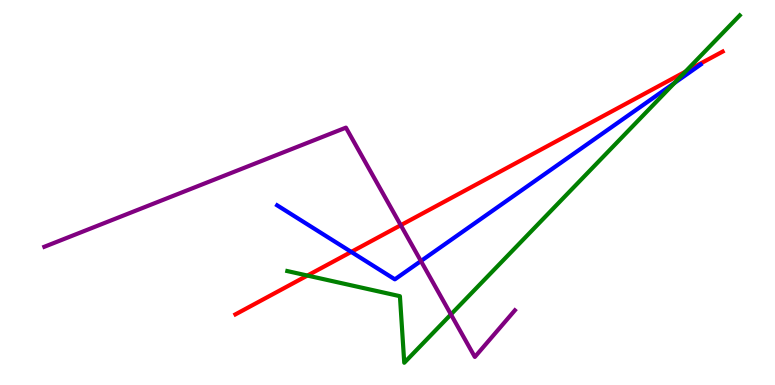[{'lines': ['blue', 'red'], 'intersections': [{'x': 4.53, 'y': 3.46}]}, {'lines': ['green', 'red'], 'intersections': [{'x': 3.97, 'y': 2.84}, {'x': 8.84, 'y': 8.14}]}, {'lines': ['purple', 'red'], 'intersections': [{'x': 5.17, 'y': 4.15}]}, {'lines': ['blue', 'green'], 'intersections': [{'x': 8.7, 'y': 7.85}]}, {'lines': ['blue', 'purple'], 'intersections': [{'x': 5.43, 'y': 3.22}]}, {'lines': ['green', 'purple'], 'intersections': [{'x': 5.82, 'y': 1.83}]}]